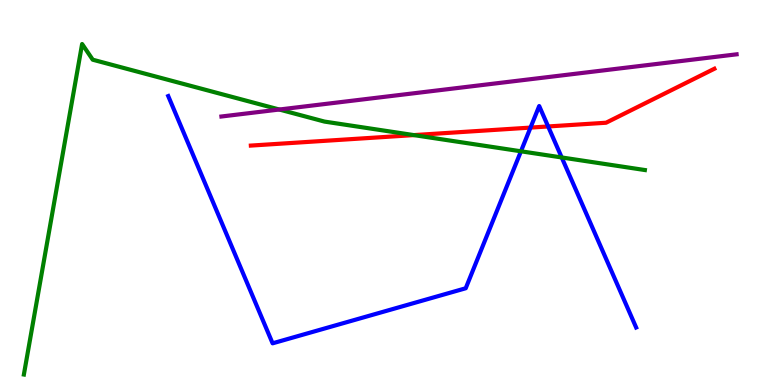[{'lines': ['blue', 'red'], 'intersections': [{'x': 6.85, 'y': 6.69}, {'x': 7.07, 'y': 6.72}]}, {'lines': ['green', 'red'], 'intersections': [{'x': 5.34, 'y': 6.49}]}, {'lines': ['purple', 'red'], 'intersections': []}, {'lines': ['blue', 'green'], 'intersections': [{'x': 6.72, 'y': 6.07}, {'x': 7.25, 'y': 5.91}]}, {'lines': ['blue', 'purple'], 'intersections': []}, {'lines': ['green', 'purple'], 'intersections': [{'x': 3.6, 'y': 7.16}]}]